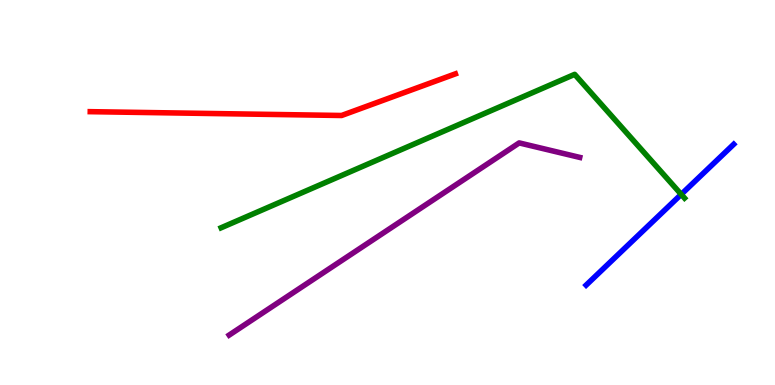[{'lines': ['blue', 'red'], 'intersections': []}, {'lines': ['green', 'red'], 'intersections': []}, {'lines': ['purple', 'red'], 'intersections': []}, {'lines': ['blue', 'green'], 'intersections': [{'x': 8.79, 'y': 4.95}]}, {'lines': ['blue', 'purple'], 'intersections': []}, {'lines': ['green', 'purple'], 'intersections': []}]